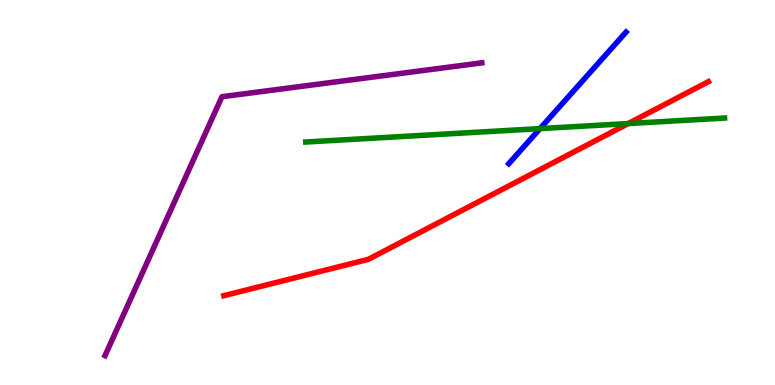[{'lines': ['blue', 'red'], 'intersections': []}, {'lines': ['green', 'red'], 'intersections': [{'x': 8.11, 'y': 6.79}]}, {'lines': ['purple', 'red'], 'intersections': []}, {'lines': ['blue', 'green'], 'intersections': [{'x': 6.97, 'y': 6.66}]}, {'lines': ['blue', 'purple'], 'intersections': []}, {'lines': ['green', 'purple'], 'intersections': []}]